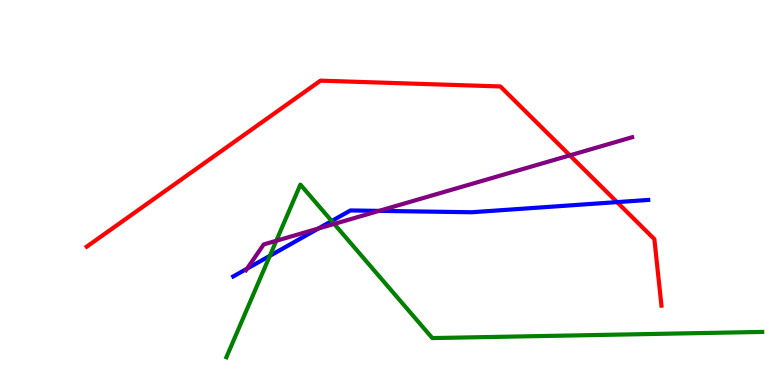[{'lines': ['blue', 'red'], 'intersections': [{'x': 7.96, 'y': 4.75}]}, {'lines': ['green', 'red'], 'intersections': []}, {'lines': ['purple', 'red'], 'intersections': [{'x': 7.35, 'y': 5.96}]}, {'lines': ['blue', 'green'], 'intersections': [{'x': 3.48, 'y': 3.35}, {'x': 4.28, 'y': 4.26}]}, {'lines': ['blue', 'purple'], 'intersections': [{'x': 3.19, 'y': 3.02}, {'x': 4.11, 'y': 4.06}, {'x': 4.89, 'y': 4.52}]}, {'lines': ['green', 'purple'], 'intersections': [{'x': 3.57, 'y': 3.75}, {'x': 4.31, 'y': 4.18}]}]